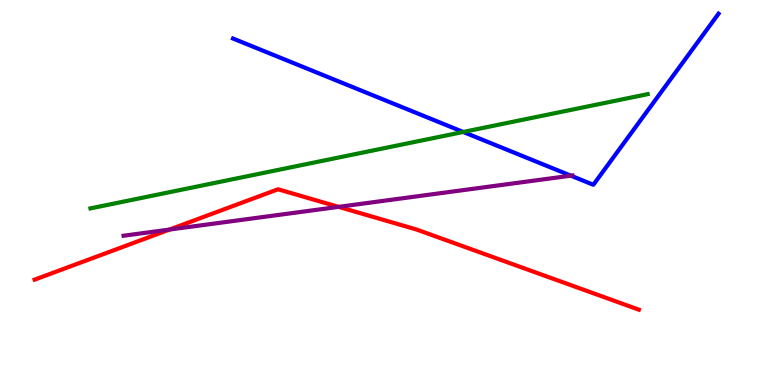[{'lines': ['blue', 'red'], 'intersections': []}, {'lines': ['green', 'red'], 'intersections': []}, {'lines': ['purple', 'red'], 'intersections': [{'x': 2.19, 'y': 4.04}, {'x': 4.37, 'y': 4.63}]}, {'lines': ['blue', 'green'], 'intersections': [{'x': 5.98, 'y': 6.57}]}, {'lines': ['blue', 'purple'], 'intersections': [{'x': 7.37, 'y': 5.44}]}, {'lines': ['green', 'purple'], 'intersections': []}]